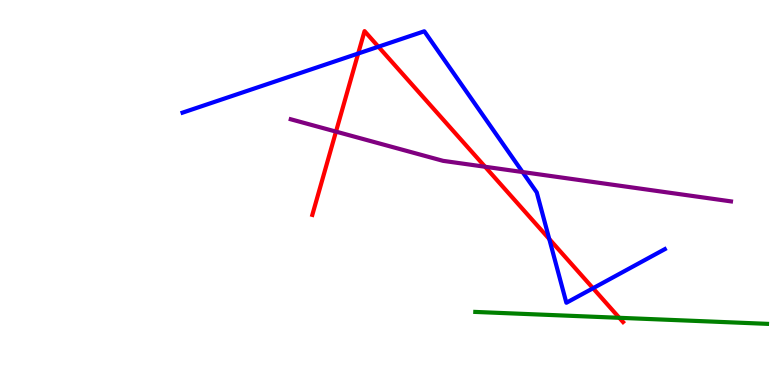[{'lines': ['blue', 'red'], 'intersections': [{'x': 4.62, 'y': 8.61}, {'x': 4.88, 'y': 8.79}, {'x': 7.09, 'y': 3.79}, {'x': 7.65, 'y': 2.51}]}, {'lines': ['green', 'red'], 'intersections': [{'x': 7.99, 'y': 1.75}]}, {'lines': ['purple', 'red'], 'intersections': [{'x': 4.34, 'y': 6.58}, {'x': 6.26, 'y': 5.67}]}, {'lines': ['blue', 'green'], 'intersections': []}, {'lines': ['blue', 'purple'], 'intersections': [{'x': 6.74, 'y': 5.53}]}, {'lines': ['green', 'purple'], 'intersections': []}]